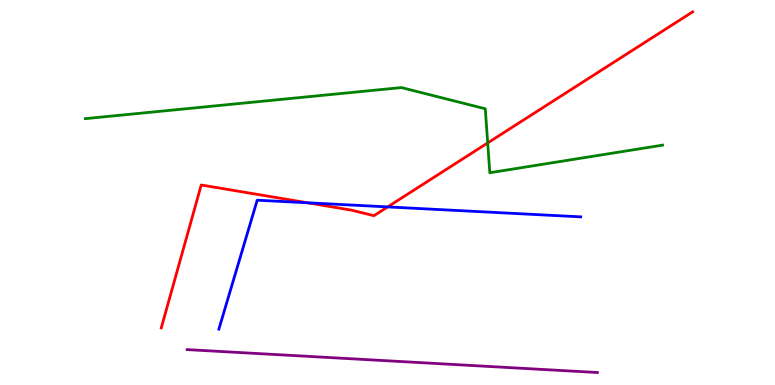[{'lines': ['blue', 'red'], 'intersections': [{'x': 3.97, 'y': 4.73}, {'x': 5.0, 'y': 4.63}]}, {'lines': ['green', 'red'], 'intersections': [{'x': 6.29, 'y': 6.29}]}, {'lines': ['purple', 'red'], 'intersections': []}, {'lines': ['blue', 'green'], 'intersections': []}, {'lines': ['blue', 'purple'], 'intersections': []}, {'lines': ['green', 'purple'], 'intersections': []}]